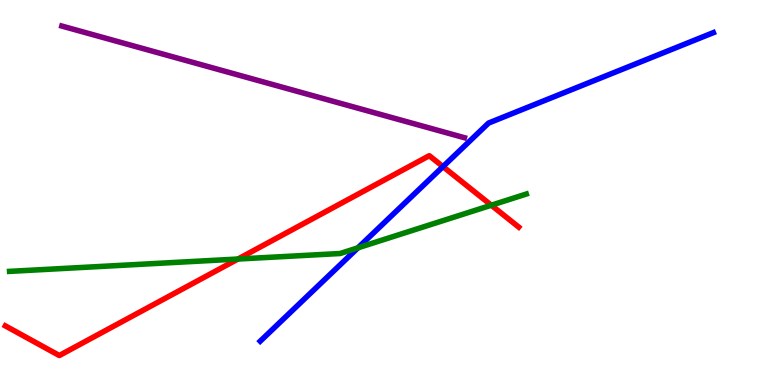[{'lines': ['blue', 'red'], 'intersections': [{'x': 5.72, 'y': 5.67}]}, {'lines': ['green', 'red'], 'intersections': [{'x': 3.07, 'y': 3.27}, {'x': 6.34, 'y': 4.67}]}, {'lines': ['purple', 'red'], 'intersections': []}, {'lines': ['blue', 'green'], 'intersections': [{'x': 4.62, 'y': 3.56}]}, {'lines': ['blue', 'purple'], 'intersections': []}, {'lines': ['green', 'purple'], 'intersections': []}]